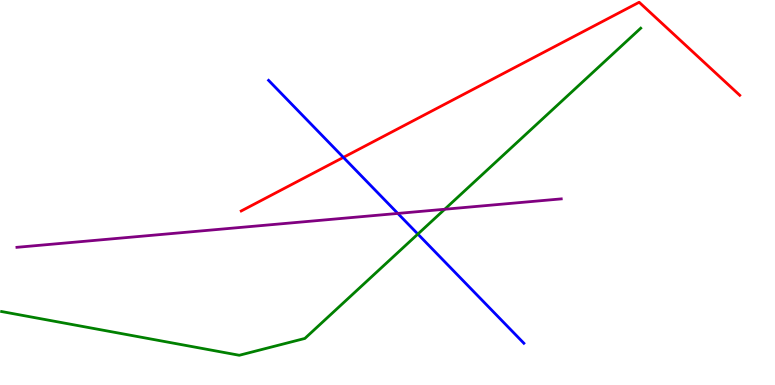[{'lines': ['blue', 'red'], 'intersections': [{'x': 4.43, 'y': 5.91}]}, {'lines': ['green', 'red'], 'intersections': []}, {'lines': ['purple', 'red'], 'intersections': []}, {'lines': ['blue', 'green'], 'intersections': [{'x': 5.39, 'y': 3.92}]}, {'lines': ['blue', 'purple'], 'intersections': [{'x': 5.13, 'y': 4.46}]}, {'lines': ['green', 'purple'], 'intersections': [{'x': 5.74, 'y': 4.56}]}]